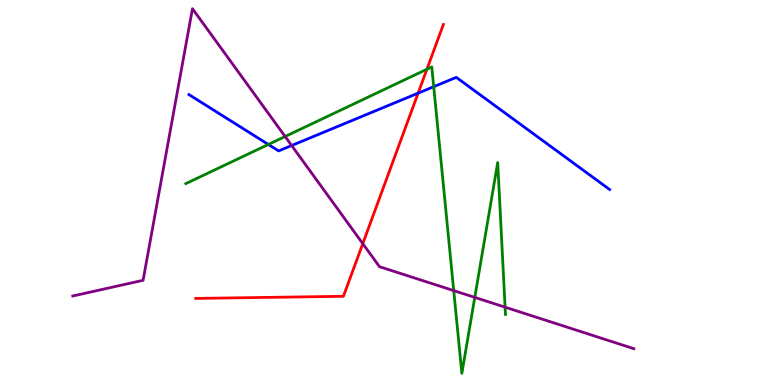[{'lines': ['blue', 'red'], 'intersections': [{'x': 5.4, 'y': 7.58}]}, {'lines': ['green', 'red'], 'intersections': [{'x': 5.51, 'y': 8.2}]}, {'lines': ['purple', 'red'], 'intersections': [{'x': 4.68, 'y': 3.67}]}, {'lines': ['blue', 'green'], 'intersections': [{'x': 3.46, 'y': 6.25}, {'x': 5.6, 'y': 7.75}]}, {'lines': ['blue', 'purple'], 'intersections': [{'x': 3.76, 'y': 6.22}]}, {'lines': ['green', 'purple'], 'intersections': [{'x': 3.68, 'y': 6.45}, {'x': 5.85, 'y': 2.45}, {'x': 6.13, 'y': 2.28}, {'x': 6.52, 'y': 2.02}]}]